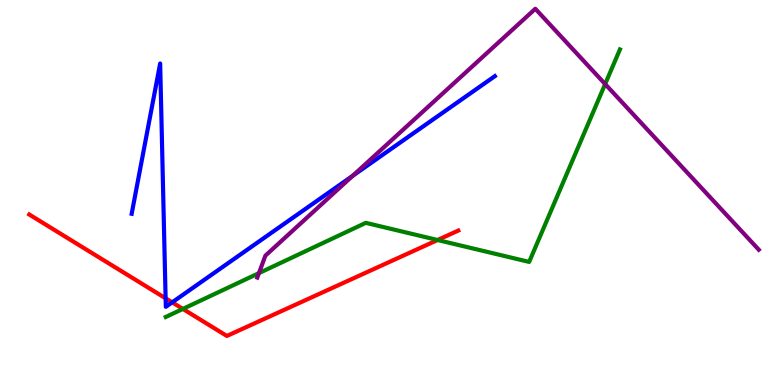[{'lines': ['blue', 'red'], 'intersections': [{'x': 2.14, 'y': 2.25}, {'x': 2.22, 'y': 2.15}]}, {'lines': ['green', 'red'], 'intersections': [{'x': 2.36, 'y': 1.98}, {'x': 5.65, 'y': 3.77}]}, {'lines': ['purple', 'red'], 'intersections': []}, {'lines': ['blue', 'green'], 'intersections': []}, {'lines': ['blue', 'purple'], 'intersections': [{'x': 4.55, 'y': 5.43}]}, {'lines': ['green', 'purple'], 'intersections': [{'x': 3.34, 'y': 2.91}, {'x': 7.81, 'y': 7.82}]}]